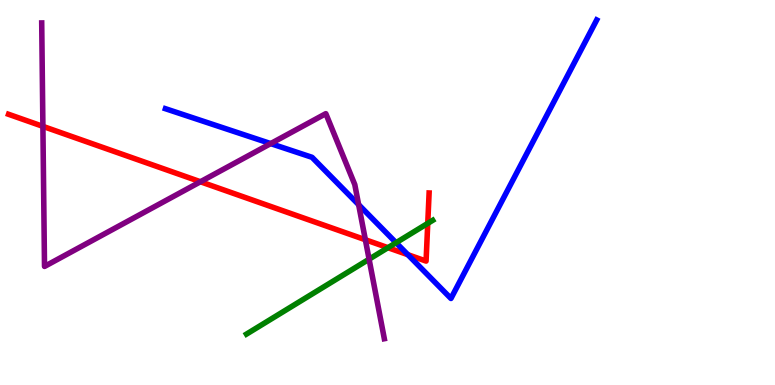[{'lines': ['blue', 'red'], 'intersections': [{'x': 5.26, 'y': 3.38}]}, {'lines': ['green', 'red'], 'intersections': [{'x': 5.01, 'y': 3.57}, {'x': 5.52, 'y': 4.2}]}, {'lines': ['purple', 'red'], 'intersections': [{'x': 0.554, 'y': 6.72}, {'x': 2.59, 'y': 5.28}, {'x': 4.71, 'y': 3.77}]}, {'lines': ['blue', 'green'], 'intersections': [{'x': 5.11, 'y': 3.7}]}, {'lines': ['blue', 'purple'], 'intersections': [{'x': 3.49, 'y': 6.27}, {'x': 4.63, 'y': 4.68}]}, {'lines': ['green', 'purple'], 'intersections': [{'x': 4.76, 'y': 3.27}]}]